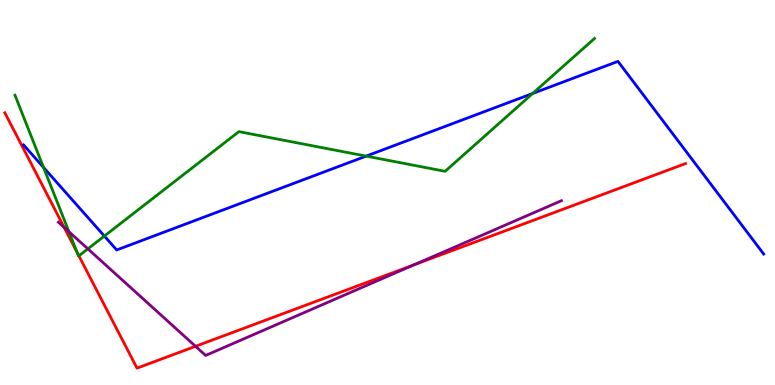[{'lines': ['blue', 'red'], 'intersections': []}, {'lines': ['green', 'red'], 'intersections': [{'x': 0.994, 'y': 3.45}, {'x': 1.02, 'y': 3.36}]}, {'lines': ['purple', 'red'], 'intersections': [{'x': 0.828, 'y': 4.09}, {'x': 2.52, 'y': 1.01}, {'x': 5.34, 'y': 3.12}]}, {'lines': ['blue', 'green'], 'intersections': [{'x': 0.562, 'y': 5.65}, {'x': 1.35, 'y': 3.87}, {'x': 4.72, 'y': 5.95}, {'x': 6.87, 'y': 7.57}]}, {'lines': ['blue', 'purple'], 'intersections': []}, {'lines': ['green', 'purple'], 'intersections': [{'x': 0.889, 'y': 3.98}, {'x': 1.13, 'y': 3.54}]}]